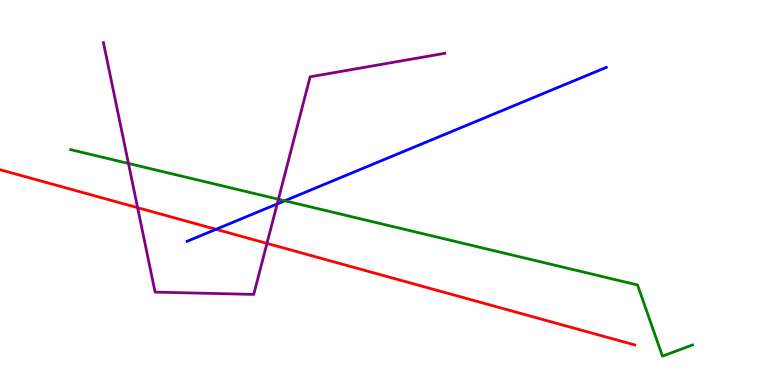[{'lines': ['blue', 'red'], 'intersections': [{'x': 2.79, 'y': 4.04}]}, {'lines': ['green', 'red'], 'intersections': []}, {'lines': ['purple', 'red'], 'intersections': [{'x': 1.78, 'y': 4.61}, {'x': 3.44, 'y': 3.68}]}, {'lines': ['blue', 'green'], 'intersections': [{'x': 3.68, 'y': 4.79}]}, {'lines': ['blue', 'purple'], 'intersections': [{'x': 3.58, 'y': 4.7}]}, {'lines': ['green', 'purple'], 'intersections': [{'x': 1.66, 'y': 5.75}, {'x': 3.59, 'y': 4.82}]}]